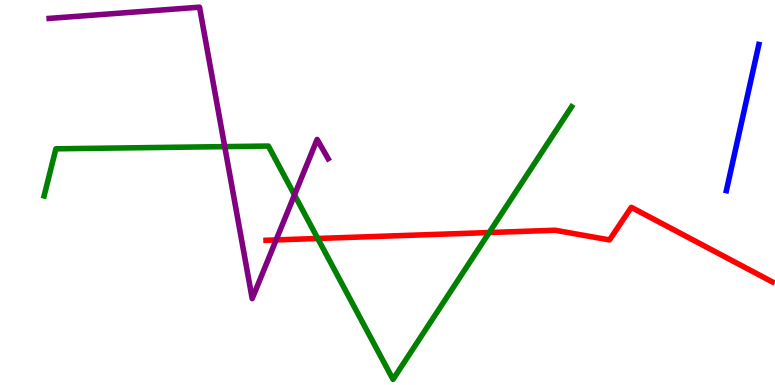[{'lines': ['blue', 'red'], 'intersections': []}, {'lines': ['green', 'red'], 'intersections': [{'x': 4.1, 'y': 3.81}, {'x': 6.31, 'y': 3.96}]}, {'lines': ['purple', 'red'], 'intersections': [{'x': 3.56, 'y': 3.77}]}, {'lines': ['blue', 'green'], 'intersections': []}, {'lines': ['blue', 'purple'], 'intersections': []}, {'lines': ['green', 'purple'], 'intersections': [{'x': 2.9, 'y': 6.19}, {'x': 3.8, 'y': 4.94}]}]